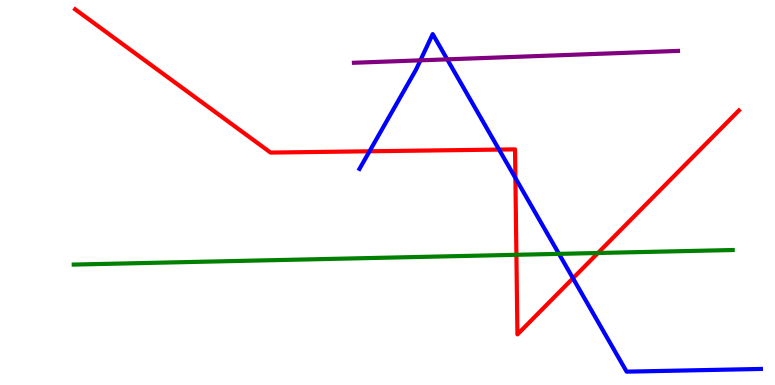[{'lines': ['blue', 'red'], 'intersections': [{'x': 4.77, 'y': 6.07}, {'x': 6.44, 'y': 6.11}, {'x': 6.65, 'y': 5.38}, {'x': 7.39, 'y': 2.77}]}, {'lines': ['green', 'red'], 'intersections': [{'x': 6.66, 'y': 3.38}, {'x': 7.72, 'y': 3.43}]}, {'lines': ['purple', 'red'], 'intersections': []}, {'lines': ['blue', 'green'], 'intersections': [{'x': 7.21, 'y': 3.41}]}, {'lines': ['blue', 'purple'], 'intersections': [{'x': 5.42, 'y': 8.43}, {'x': 5.77, 'y': 8.46}]}, {'lines': ['green', 'purple'], 'intersections': []}]